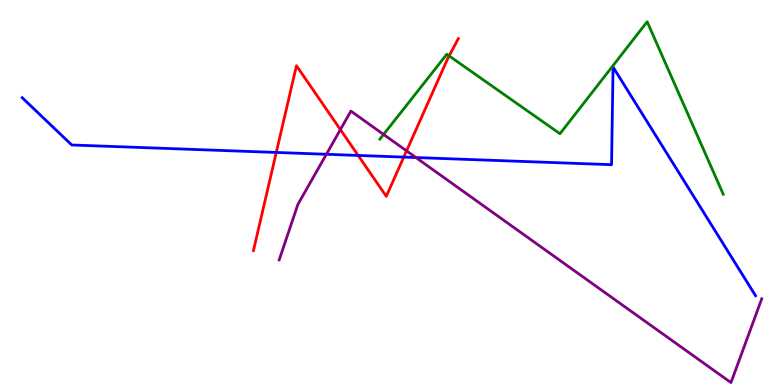[{'lines': ['blue', 'red'], 'intersections': [{'x': 3.56, 'y': 6.04}, {'x': 4.62, 'y': 5.96}, {'x': 5.21, 'y': 5.92}]}, {'lines': ['green', 'red'], 'intersections': [{'x': 5.8, 'y': 8.55}]}, {'lines': ['purple', 'red'], 'intersections': [{'x': 4.39, 'y': 6.63}, {'x': 5.25, 'y': 6.08}]}, {'lines': ['blue', 'green'], 'intersections': []}, {'lines': ['blue', 'purple'], 'intersections': [{'x': 4.21, 'y': 5.99}, {'x': 5.37, 'y': 5.91}]}, {'lines': ['green', 'purple'], 'intersections': [{'x': 4.95, 'y': 6.51}]}]